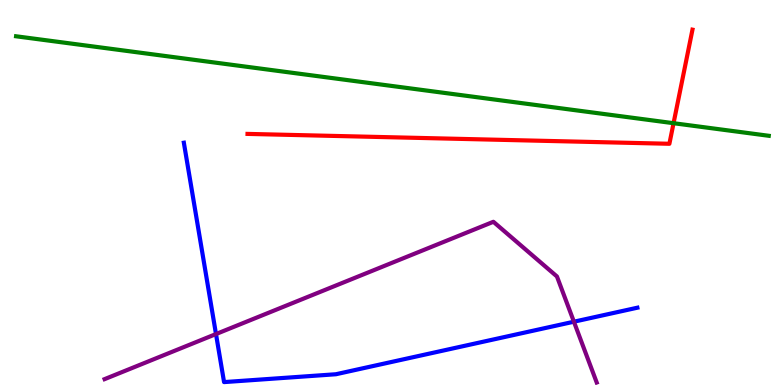[{'lines': ['blue', 'red'], 'intersections': []}, {'lines': ['green', 'red'], 'intersections': [{'x': 8.69, 'y': 6.8}]}, {'lines': ['purple', 'red'], 'intersections': []}, {'lines': ['blue', 'green'], 'intersections': []}, {'lines': ['blue', 'purple'], 'intersections': [{'x': 2.79, 'y': 1.32}, {'x': 7.41, 'y': 1.64}]}, {'lines': ['green', 'purple'], 'intersections': []}]